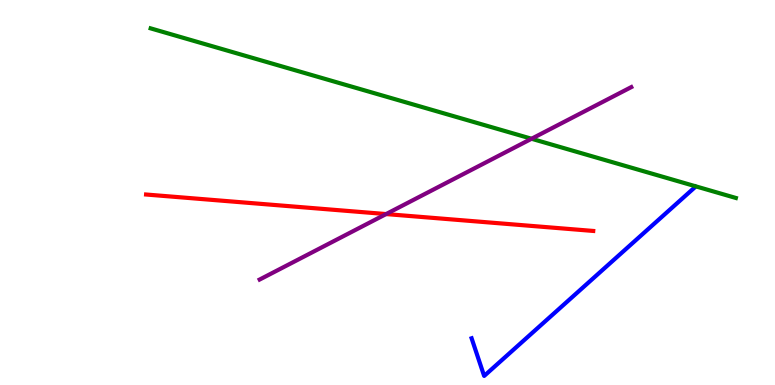[{'lines': ['blue', 'red'], 'intersections': []}, {'lines': ['green', 'red'], 'intersections': []}, {'lines': ['purple', 'red'], 'intersections': [{'x': 4.98, 'y': 4.44}]}, {'lines': ['blue', 'green'], 'intersections': []}, {'lines': ['blue', 'purple'], 'intersections': []}, {'lines': ['green', 'purple'], 'intersections': [{'x': 6.86, 'y': 6.4}]}]